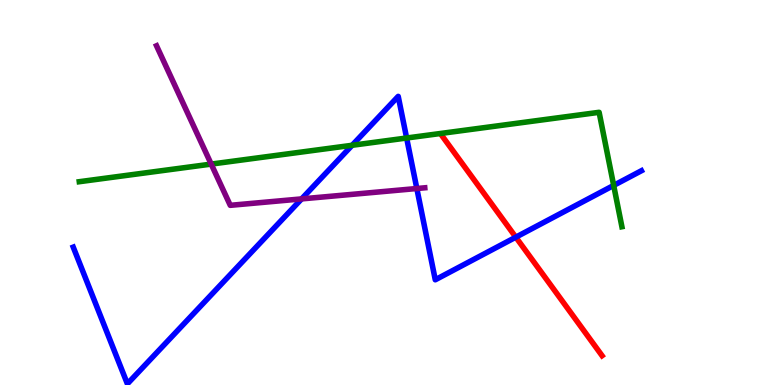[{'lines': ['blue', 'red'], 'intersections': [{'x': 6.66, 'y': 3.84}]}, {'lines': ['green', 'red'], 'intersections': []}, {'lines': ['purple', 'red'], 'intersections': []}, {'lines': ['blue', 'green'], 'intersections': [{'x': 4.54, 'y': 6.23}, {'x': 5.25, 'y': 6.42}, {'x': 7.92, 'y': 5.18}]}, {'lines': ['blue', 'purple'], 'intersections': [{'x': 3.89, 'y': 4.83}, {'x': 5.38, 'y': 5.1}]}, {'lines': ['green', 'purple'], 'intersections': [{'x': 2.73, 'y': 5.74}]}]